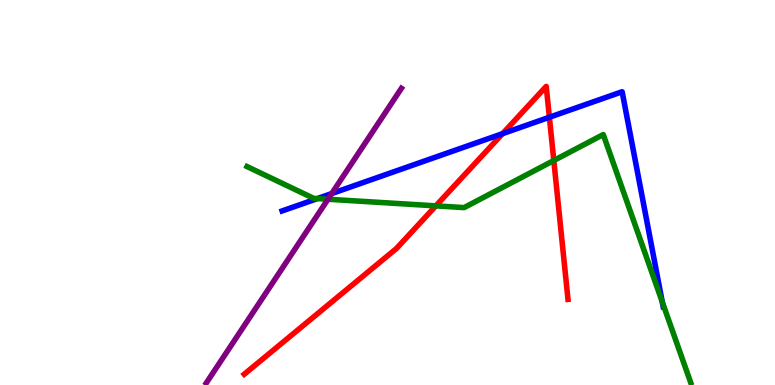[{'lines': ['blue', 'red'], 'intersections': [{'x': 6.48, 'y': 6.53}, {'x': 7.09, 'y': 6.95}]}, {'lines': ['green', 'red'], 'intersections': [{'x': 5.62, 'y': 4.65}, {'x': 7.15, 'y': 5.83}]}, {'lines': ['purple', 'red'], 'intersections': []}, {'lines': ['blue', 'green'], 'intersections': [{'x': 4.1, 'y': 4.84}, {'x': 8.55, 'y': 2.16}]}, {'lines': ['blue', 'purple'], 'intersections': [{'x': 4.28, 'y': 4.97}]}, {'lines': ['green', 'purple'], 'intersections': [{'x': 4.23, 'y': 4.83}]}]